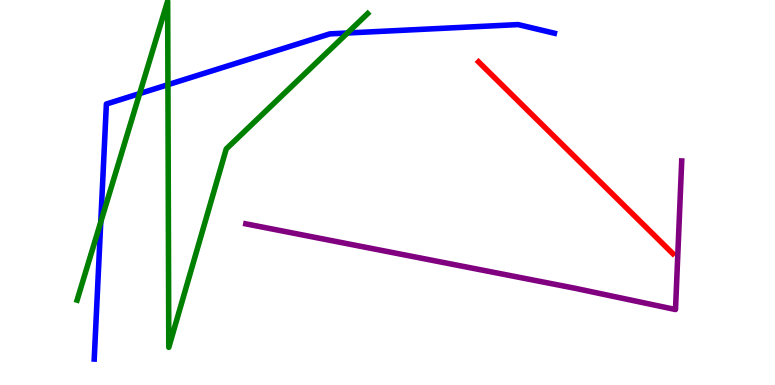[{'lines': ['blue', 'red'], 'intersections': []}, {'lines': ['green', 'red'], 'intersections': []}, {'lines': ['purple', 'red'], 'intersections': []}, {'lines': ['blue', 'green'], 'intersections': [{'x': 1.3, 'y': 4.23}, {'x': 1.8, 'y': 7.57}, {'x': 2.17, 'y': 7.8}, {'x': 4.48, 'y': 9.14}]}, {'lines': ['blue', 'purple'], 'intersections': []}, {'lines': ['green', 'purple'], 'intersections': []}]